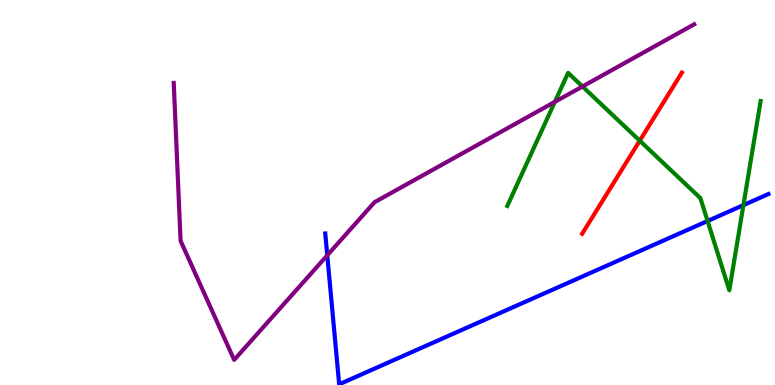[{'lines': ['blue', 'red'], 'intersections': []}, {'lines': ['green', 'red'], 'intersections': [{'x': 8.25, 'y': 6.35}]}, {'lines': ['purple', 'red'], 'intersections': []}, {'lines': ['blue', 'green'], 'intersections': [{'x': 9.13, 'y': 4.26}, {'x': 9.59, 'y': 4.67}]}, {'lines': ['blue', 'purple'], 'intersections': [{'x': 4.22, 'y': 3.37}]}, {'lines': ['green', 'purple'], 'intersections': [{'x': 7.16, 'y': 7.35}, {'x': 7.52, 'y': 7.75}]}]